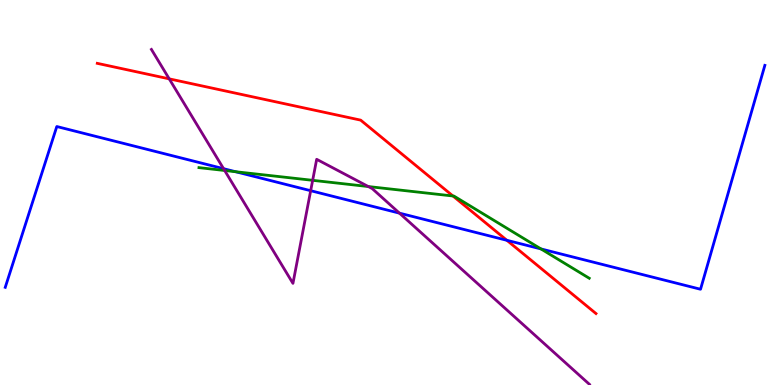[{'lines': ['blue', 'red'], 'intersections': [{'x': 6.54, 'y': 3.76}]}, {'lines': ['green', 'red'], 'intersections': [{'x': 5.84, 'y': 4.91}]}, {'lines': ['purple', 'red'], 'intersections': [{'x': 2.18, 'y': 7.95}]}, {'lines': ['blue', 'green'], 'intersections': [{'x': 3.04, 'y': 5.54}, {'x': 6.98, 'y': 3.53}]}, {'lines': ['blue', 'purple'], 'intersections': [{'x': 2.88, 'y': 5.62}, {'x': 4.01, 'y': 5.05}, {'x': 5.15, 'y': 4.46}]}, {'lines': ['green', 'purple'], 'intersections': [{'x': 2.9, 'y': 5.57}, {'x': 4.03, 'y': 5.32}, {'x': 4.75, 'y': 5.15}]}]